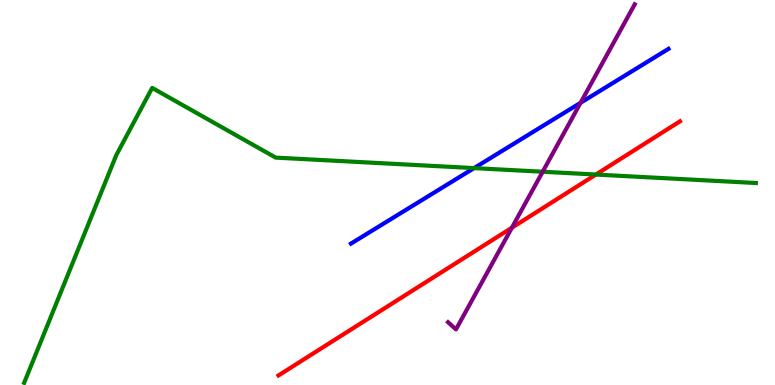[{'lines': ['blue', 'red'], 'intersections': []}, {'lines': ['green', 'red'], 'intersections': [{'x': 7.69, 'y': 5.47}]}, {'lines': ['purple', 'red'], 'intersections': [{'x': 6.61, 'y': 4.09}]}, {'lines': ['blue', 'green'], 'intersections': [{'x': 6.12, 'y': 5.63}]}, {'lines': ['blue', 'purple'], 'intersections': [{'x': 7.49, 'y': 7.33}]}, {'lines': ['green', 'purple'], 'intersections': [{'x': 7.0, 'y': 5.54}]}]